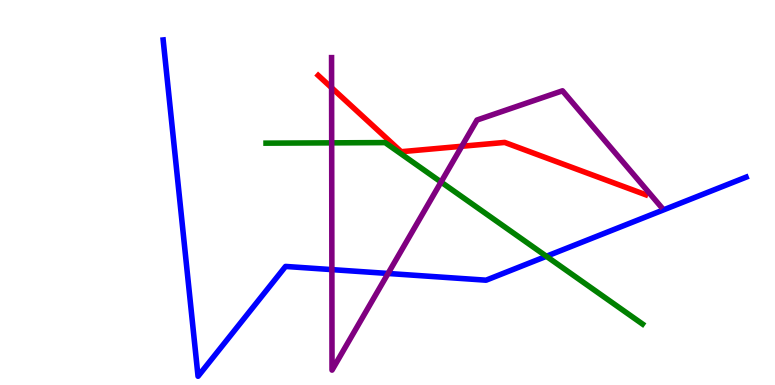[{'lines': ['blue', 'red'], 'intersections': []}, {'lines': ['green', 'red'], 'intersections': []}, {'lines': ['purple', 'red'], 'intersections': [{'x': 4.28, 'y': 7.72}, {'x': 5.96, 'y': 6.2}]}, {'lines': ['blue', 'green'], 'intersections': [{'x': 7.05, 'y': 3.34}]}, {'lines': ['blue', 'purple'], 'intersections': [{'x': 4.28, 'y': 3.0}, {'x': 5.01, 'y': 2.9}]}, {'lines': ['green', 'purple'], 'intersections': [{'x': 4.28, 'y': 6.29}, {'x': 5.69, 'y': 5.27}]}]